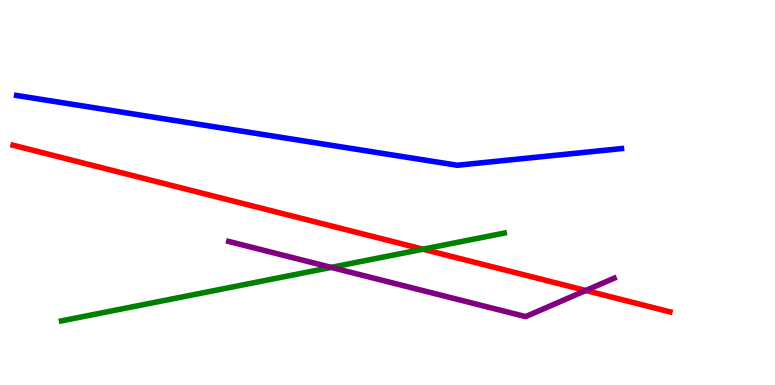[{'lines': ['blue', 'red'], 'intersections': []}, {'lines': ['green', 'red'], 'intersections': [{'x': 5.46, 'y': 3.53}]}, {'lines': ['purple', 'red'], 'intersections': [{'x': 7.56, 'y': 2.45}]}, {'lines': ['blue', 'green'], 'intersections': []}, {'lines': ['blue', 'purple'], 'intersections': []}, {'lines': ['green', 'purple'], 'intersections': [{'x': 4.27, 'y': 3.05}]}]